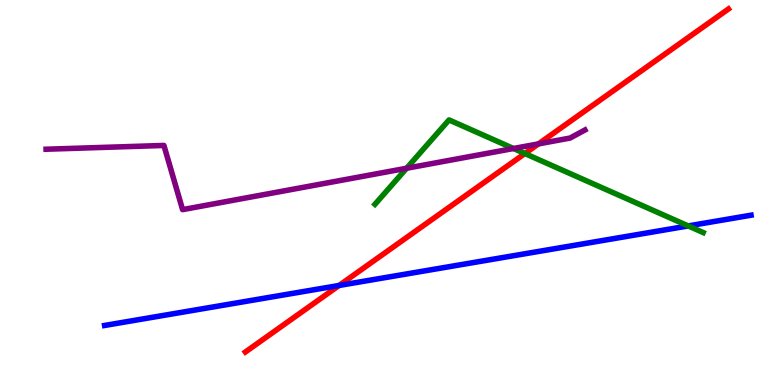[{'lines': ['blue', 'red'], 'intersections': [{'x': 4.37, 'y': 2.59}]}, {'lines': ['green', 'red'], 'intersections': [{'x': 6.77, 'y': 6.01}]}, {'lines': ['purple', 'red'], 'intersections': [{'x': 6.95, 'y': 6.26}]}, {'lines': ['blue', 'green'], 'intersections': [{'x': 8.88, 'y': 4.13}]}, {'lines': ['blue', 'purple'], 'intersections': []}, {'lines': ['green', 'purple'], 'intersections': [{'x': 5.25, 'y': 5.63}, {'x': 6.63, 'y': 6.14}]}]